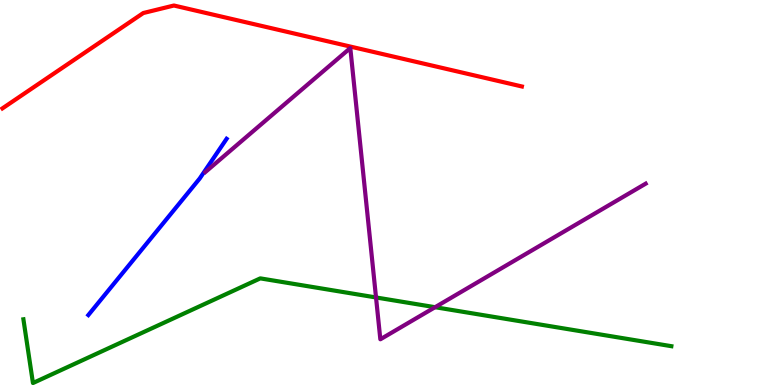[{'lines': ['blue', 'red'], 'intersections': []}, {'lines': ['green', 'red'], 'intersections': []}, {'lines': ['purple', 'red'], 'intersections': []}, {'lines': ['blue', 'green'], 'intersections': []}, {'lines': ['blue', 'purple'], 'intersections': []}, {'lines': ['green', 'purple'], 'intersections': [{'x': 4.85, 'y': 2.27}, {'x': 5.61, 'y': 2.02}]}]